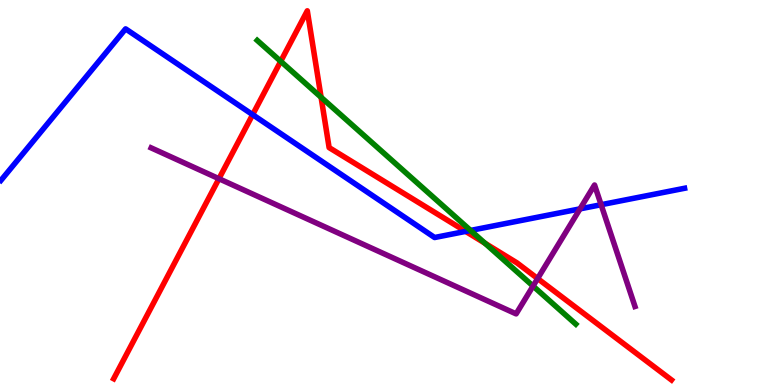[{'lines': ['blue', 'red'], 'intersections': [{'x': 3.26, 'y': 7.02}, {'x': 6.01, 'y': 3.99}]}, {'lines': ['green', 'red'], 'intersections': [{'x': 3.62, 'y': 8.41}, {'x': 4.14, 'y': 7.47}, {'x': 6.26, 'y': 3.68}]}, {'lines': ['purple', 'red'], 'intersections': [{'x': 2.83, 'y': 5.36}, {'x': 6.94, 'y': 2.77}]}, {'lines': ['blue', 'green'], 'intersections': [{'x': 6.07, 'y': 4.01}]}, {'lines': ['blue', 'purple'], 'intersections': [{'x': 7.48, 'y': 4.57}, {'x': 7.76, 'y': 4.68}]}, {'lines': ['green', 'purple'], 'intersections': [{'x': 6.88, 'y': 2.57}]}]